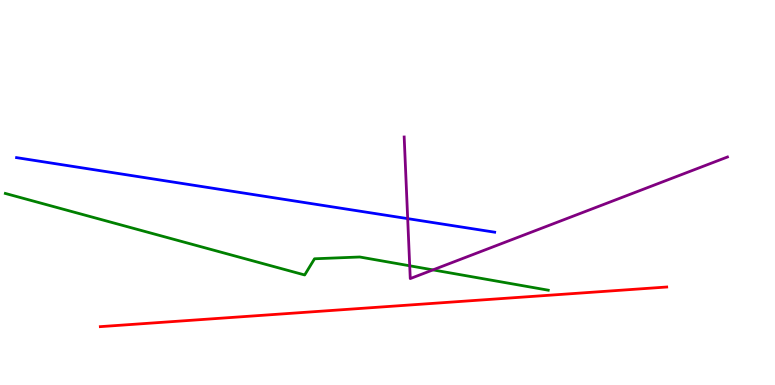[{'lines': ['blue', 'red'], 'intersections': []}, {'lines': ['green', 'red'], 'intersections': []}, {'lines': ['purple', 'red'], 'intersections': []}, {'lines': ['blue', 'green'], 'intersections': []}, {'lines': ['blue', 'purple'], 'intersections': [{'x': 5.26, 'y': 4.32}]}, {'lines': ['green', 'purple'], 'intersections': [{'x': 5.29, 'y': 3.1}, {'x': 5.59, 'y': 2.99}]}]